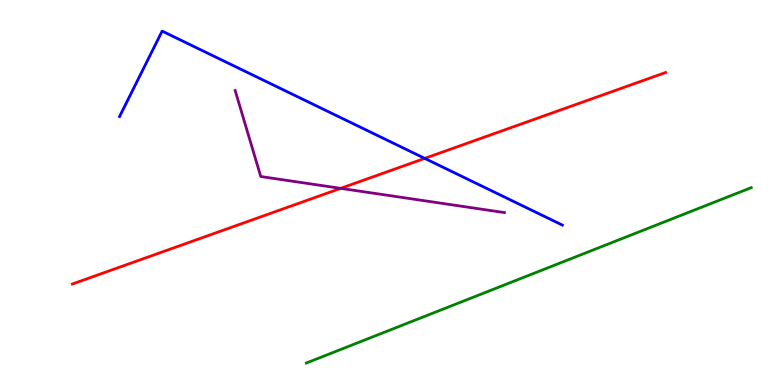[{'lines': ['blue', 'red'], 'intersections': [{'x': 5.48, 'y': 5.89}]}, {'lines': ['green', 'red'], 'intersections': []}, {'lines': ['purple', 'red'], 'intersections': [{'x': 4.4, 'y': 5.11}]}, {'lines': ['blue', 'green'], 'intersections': []}, {'lines': ['blue', 'purple'], 'intersections': []}, {'lines': ['green', 'purple'], 'intersections': []}]